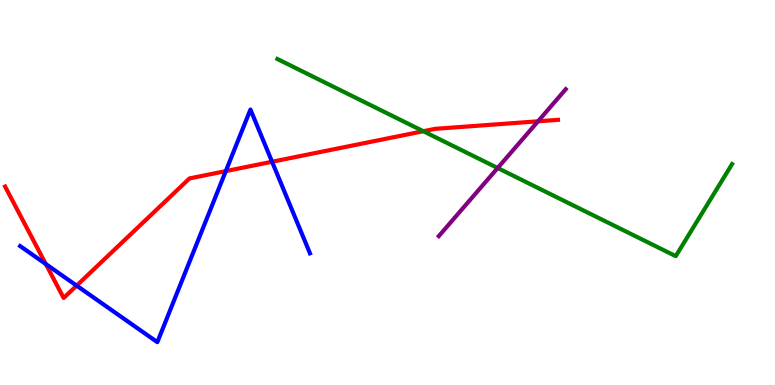[{'lines': ['blue', 'red'], 'intersections': [{'x': 0.591, 'y': 3.14}, {'x': 0.989, 'y': 2.58}, {'x': 2.91, 'y': 5.56}, {'x': 3.51, 'y': 5.8}]}, {'lines': ['green', 'red'], 'intersections': [{'x': 5.46, 'y': 6.59}]}, {'lines': ['purple', 'red'], 'intersections': [{'x': 6.94, 'y': 6.85}]}, {'lines': ['blue', 'green'], 'intersections': []}, {'lines': ['blue', 'purple'], 'intersections': []}, {'lines': ['green', 'purple'], 'intersections': [{'x': 6.42, 'y': 5.64}]}]